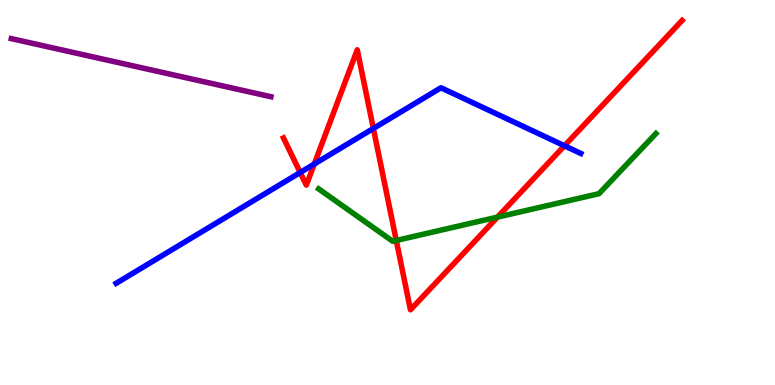[{'lines': ['blue', 'red'], 'intersections': [{'x': 3.87, 'y': 5.52}, {'x': 4.05, 'y': 5.74}, {'x': 4.82, 'y': 6.66}, {'x': 7.28, 'y': 6.21}]}, {'lines': ['green', 'red'], 'intersections': [{'x': 5.11, 'y': 3.75}, {'x': 6.42, 'y': 4.36}]}, {'lines': ['purple', 'red'], 'intersections': []}, {'lines': ['blue', 'green'], 'intersections': []}, {'lines': ['blue', 'purple'], 'intersections': []}, {'lines': ['green', 'purple'], 'intersections': []}]